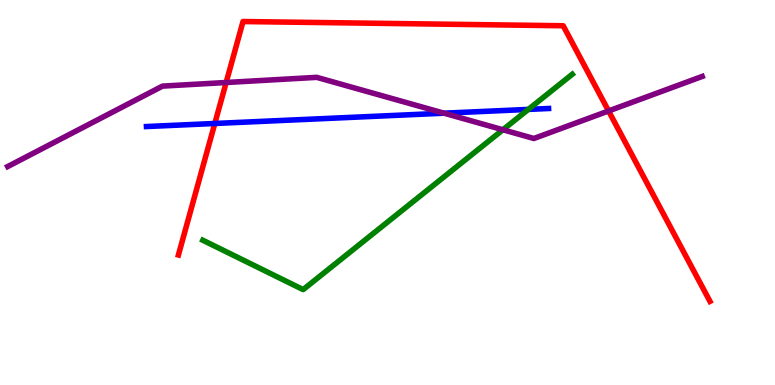[{'lines': ['blue', 'red'], 'intersections': [{'x': 2.77, 'y': 6.79}]}, {'lines': ['green', 'red'], 'intersections': []}, {'lines': ['purple', 'red'], 'intersections': [{'x': 2.92, 'y': 7.86}, {'x': 7.85, 'y': 7.12}]}, {'lines': ['blue', 'green'], 'intersections': [{'x': 6.82, 'y': 7.16}]}, {'lines': ['blue', 'purple'], 'intersections': [{'x': 5.73, 'y': 7.06}]}, {'lines': ['green', 'purple'], 'intersections': [{'x': 6.49, 'y': 6.63}]}]